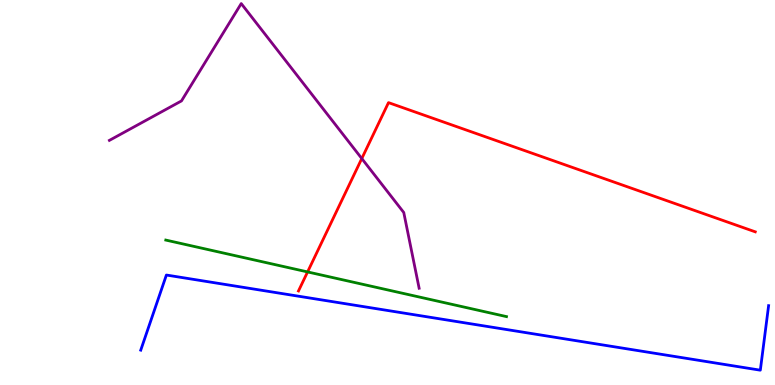[{'lines': ['blue', 'red'], 'intersections': []}, {'lines': ['green', 'red'], 'intersections': [{'x': 3.97, 'y': 2.94}]}, {'lines': ['purple', 'red'], 'intersections': [{'x': 4.67, 'y': 5.88}]}, {'lines': ['blue', 'green'], 'intersections': []}, {'lines': ['blue', 'purple'], 'intersections': []}, {'lines': ['green', 'purple'], 'intersections': []}]